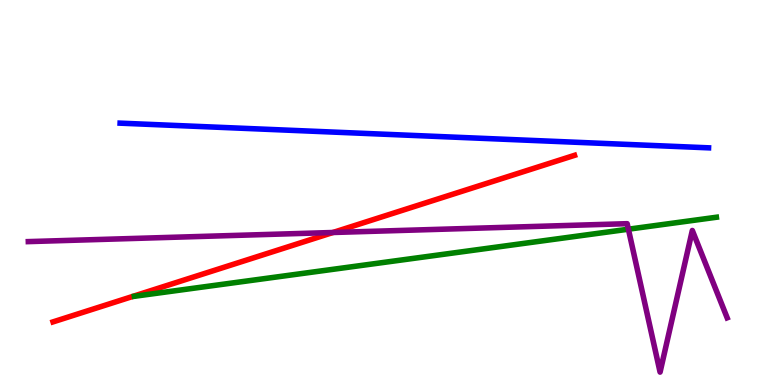[{'lines': ['blue', 'red'], 'intersections': []}, {'lines': ['green', 'red'], 'intersections': []}, {'lines': ['purple', 'red'], 'intersections': [{'x': 4.3, 'y': 3.96}]}, {'lines': ['blue', 'green'], 'intersections': []}, {'lines': ['blue', 'purple'], 'intersections': []}, {'lines': ['green', 'purple'], 'intersections': [{'x': 8.11, 'y': 4.05}]}]